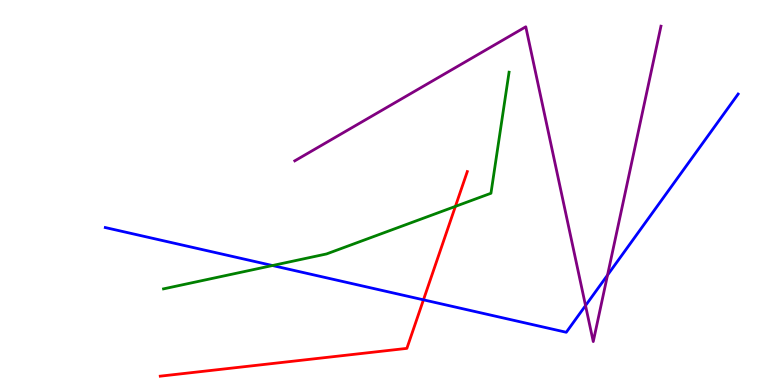[{'lines': ['blue', 'red'], 'intersections': [{'x': 5.46, 'y': 2.21}]}, {'lines': ['green', 'red'], 'intersections': [{'x': 5.88, 'y': 4.64}]}, {'lines': ['purple', 'red'], 'intersections': []}, {'lines': ['blue', 'green'], 'intersections': [{'x': 3.52, 'y': 3.1}]}, {'lines': ['blue', 'purple'], 'intersections': [{'x': 7.56, 'y': 2.06}, {'x': 7.84, 'y': 2.85}]}, {'lines': ['green', 'purple'], 'intersections': []}]